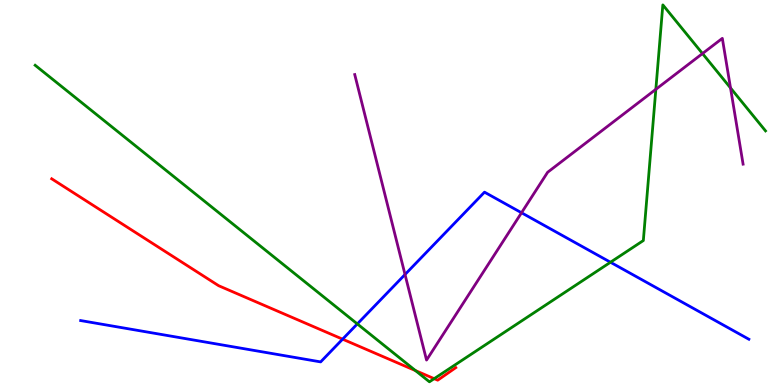[{'lines': ['blue', 'red'], 'intersections': [{'x': 4.42, 'y': 1.19}]}, {'lines': ['green', 'red'], 'intersections': [{'x': 5.36, 'y': 0.374}, {'x': 5.6, 'y': 0.165}]}, {'lines': ['purple', 'red'], 'intersections': []}, {'lines': ['blue', 'green'], 'intersections': [{'x': 4.61, 'y': 1.59}, {'x': 7.88, 'y': 3.19}]}, {'lines': ['blue', 'purple'], 'intersections': [{'x': 5.23, 'y': 2.87}, {'x': 6.73, 'y': 4.47}]}, {'lines': ['green', 'purple'], 'intersections': [{'x': 8.46, 'y': 7.68}, {'x': 9.06, 'y': 8.61}, {'x': 9.43, 'y': 7.72}]}]